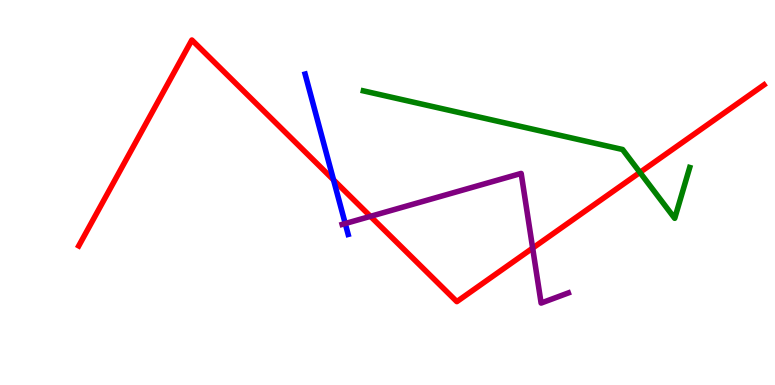[{'lines': ['blue', 'red'], 'intersections': [{'x': 4.3, 'y': 5.33}]}, {'lines': ['green', 'red'], 'intersections': [{'x': 8.26, 'y': 5.52}]}, {'lines': ['purple', 'red'], 'intersections': [{'x': 4.78, 'y': 4.38}, {'x': 6.87, 'y': 3.56}]}, {'lines': ['blue', 'green'], 'intersections': []}, {'lines': ['blue', 'purple'], 'intersections': [{'x': 4.45, 'y': 4.19}]}, {'lines': ['green', 'purple'], 'intersections': []}]